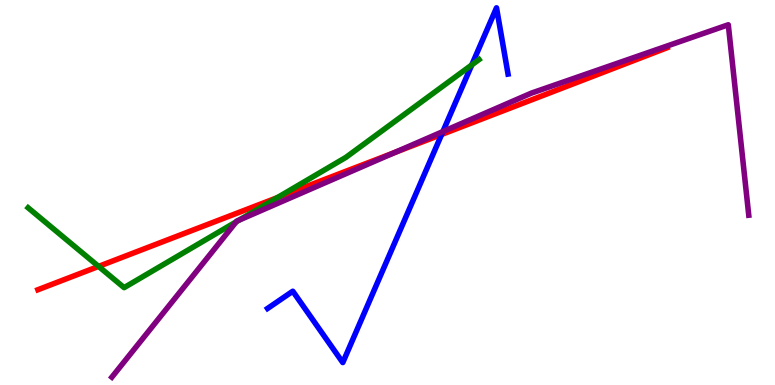[{'lines': ['blue', 'red'], 'intersections': [{'x': 5.7, 'y': 6.51}]}, {'lines': ['green', 'red'], 'intersections': [{'x': 1.27, 'y': 3.08}, {'x': 3.58, 'y': 4.87}]}, {'lines': ['purple', 'red'], 'intersections': [{'x': 5.1, 'y': 6.04}]}, {'lines': ['blue', 'green'], 'intersections': [{'x': 6.09, 'y': 8.31}]}, {'lines': ['blue', 'purple'], 'intersections': [{'x': 5.71, 'y': 6.58}]}, {'lines': ['green', 'purple'], 'intersections': [{'x': 3.05, 'y': 4.24}, {'x': 3.08, 'y': 4.28}]}]